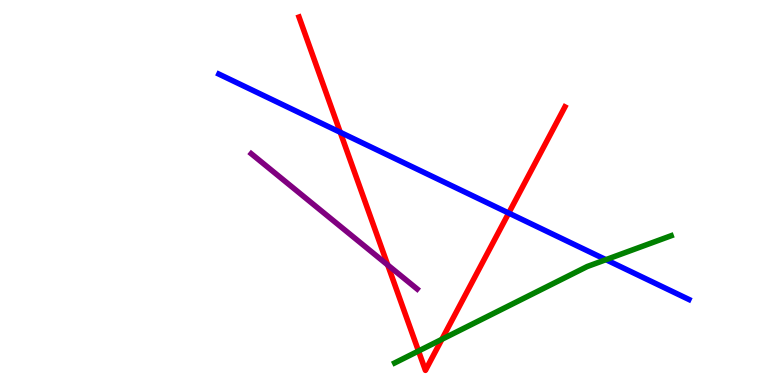[{'lines': ['blue', 'red'], 'intersections': [{'x': 4.39, 'y': 6.56}, {'x': 6.56, 'y': 4.47}]}, {'lines': ['green', 'red'], 'intersections': [{'x': 5.4, 'y': 0.883}, {'x': 5.7, 'y': 1.19}]}, {'lines': ['purple', 'red'], 'intersections': [{'x': 5.0, 'y': 3.12}]}, {'lines': ['blue', 'green'], 'intersections': [{'x': 7.82, 'y': 3.26}]}, {'lines': ['blue', 'purple'], 'intersections': []}, {'lines': ['green', 'purple'], 'intersections': []}]